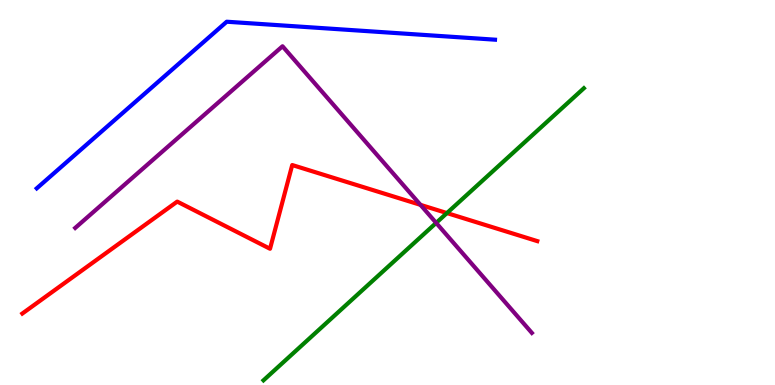[{'lines': ['blue', 'red'], 'intersections': []}, {'lines': ['green', 'red'], 'intersections': [{'x': 5.77, 'y': 4.47}]}, {'lines': ['purple', 'red'], 'intersections': [{'x': 5.43, 'y': 4.68}]}, {'lines': ['blue', 'green'], 'intersections': []}, {'lines': ['blue', 'purple'], 'intersections': []}, {'lines': ['green', 'purple'], 'intersections': [{'x': 5.63, 'y': 4.21}]}]